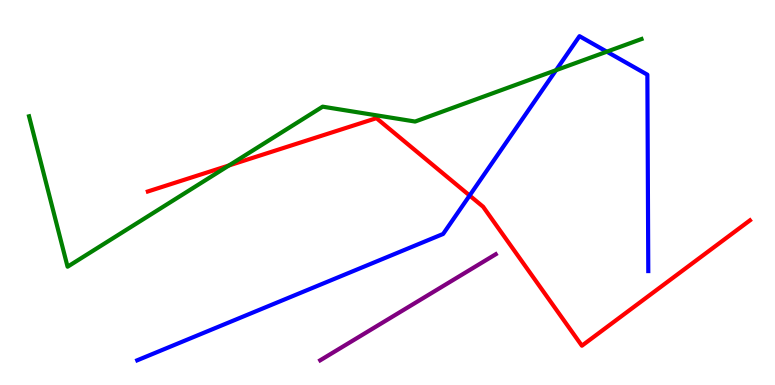[{'lines': ['blue', 'red'], 'intersections': [{'x': 6.06, 'y': 4.92}]}, {'lines': ['green', 'red'], 'intersections': [{'x': 2.95, 'y': 5.7}]}, {'lines': ['purple', 'red'], 'intersections': []}, {'lines': ['blue', 'green'], 'intersections': [{'x': 7.17, 'y': 8.18}, {'x': 7.83, 'y': 8.66}]}, {'lines': ['blue', 'purple'], 'intersections': []}, {'lines': ['green', 'purple'], 'intersections': []}]